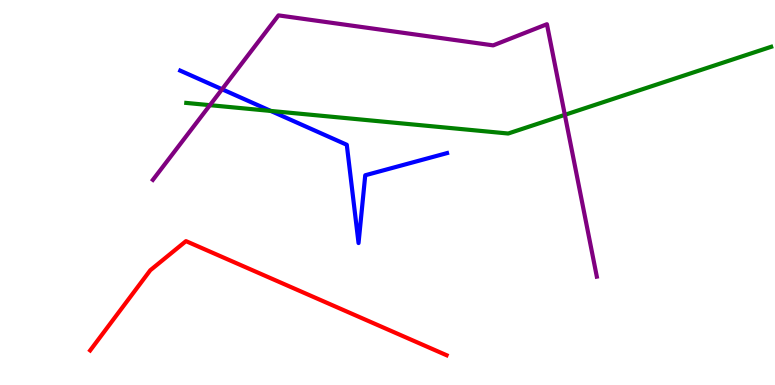[{'lines': ['blue', 'red'], 'intersections': []}, {'lines': ['green', 'red'], 'intersections': []}, {'lines': ['purple', 'red'], 'intersections': []}, {'lines': ['blue', 'green'], 'intersections': [{'x': 3.49, 'y': 7.12}]}, {'lines': ['blue', 'purple'], 'intersections': [{'x': 2.87, 'y': 7.68}]}, {'lines': ['green', 'purple'], 'intersections': [{'x': 2.71, 'y': 7.27}, {'x': 7.29, 'y': 7.02}]}]